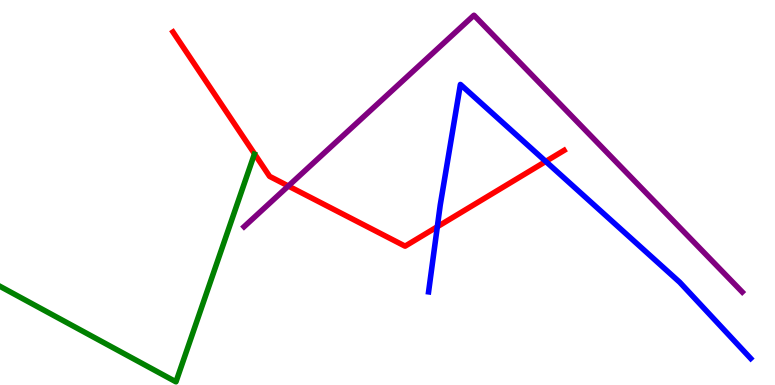[{'lines': ['blue', 'red'], 'intersections': [{'x': 5.64, 'y': 4.11}, {'x': 7.04, 'y': 5.81}]}, {'lines': ['green', 'red'], 'intersections': []}, {'lines': ['purple', 'red'], 'intersections': [{'x': 3.72, 'y': 5.17}]}, {'lines': ['blue', 'green'], 'intersections': []}, {'lines': ['blue', 'purple'], 'intersections': []}, {'lines': ['green', 'purple'], 'intersections': []}]